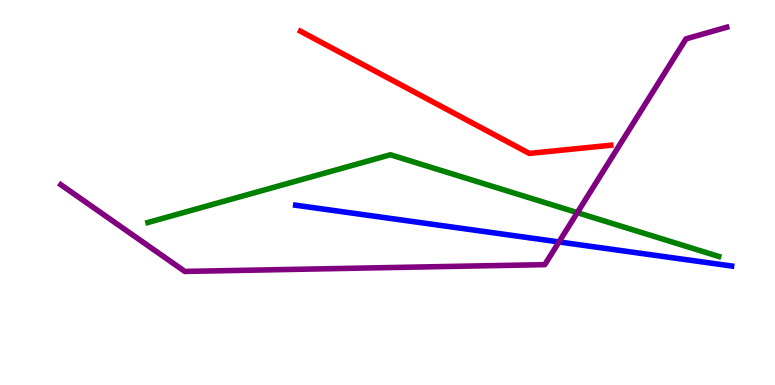[{'lines': ['blue', 'red'], 'intersections': []}, {'lines': ['green', 'red'], 'intersections': []}, {'lines': ['purple', 'red'], 'intersections': []}, {'lines': ['blue', 'green'], 'intersections': []}, {'lines': ['blue', 'purple'], 'intersections': [{'x': 7.21, 'y': 3.72}]}, {'lines': ['green', 'purple'], 'intersections': [{'x': 7.45, 'y': 4.48}]}]